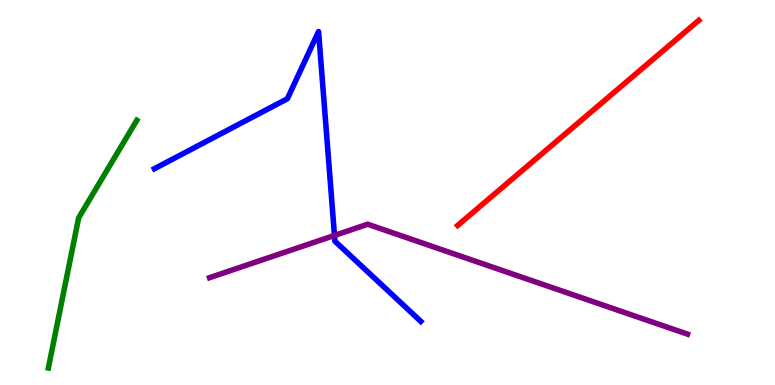[{'lines': ['blue', 'red'], 'intersections': []}, {'lines': ['green', 'red'], 'intersections': []}, {'lines': ['purple', 'red'], 'intersections': []}, {'lines': ['blue', 'green'], 'intersections': []}, {'lines': ['blue', 'purple'], 'intersections': [{'x': 4.32, 'y': 3.88}]}, {'lines': ['green', 'purple'], 'intersections': []}]